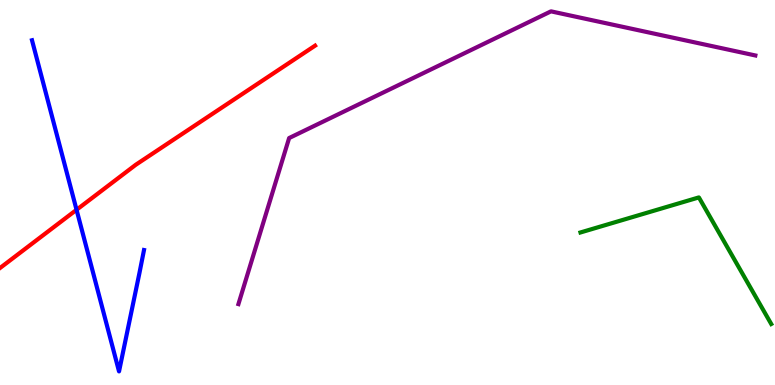[{'lines': ['blue', 'red'], 'intersections': [{'x': 0.988, 'y': 4.55}]}, {'lines': ['green', 'red'], 'intersections': []}, {'lines': ['purple', 'red'], 'intersections': []}, {'lines': ['blue', 'green'], 'intersections': []}, {'lines': ['blue', 'purple'], 'intersections': []}, {'lines': ['green', 'purple'], 'intersections': []}]